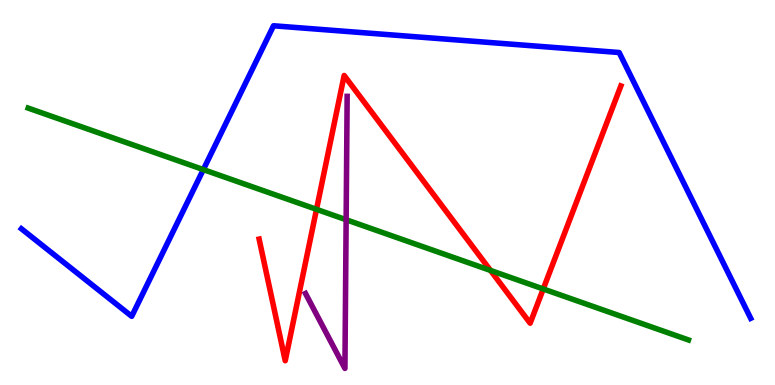[{'lines': ['blue', 'red'], 'intersections': []}, {'lines': ['green', 'red'], 'intersections': [{'x': 4.08, 'y': 4.56}, {'x': 6.33, 'y': 2.98}, {'x': 7.01, 'y': 2.49}]}, {'lines': ['purple', 'red'], 'intersections': []}, {'lines': ['blue', 'green'], 'intersections': [{'x': 2.62, 'y': 5.6}]}, {'lines': ['blue', 'purple'], 'intersections': []}, {'lines': ['green', 'purple'], 'intersections': [{'x': 4.47, 'y': 4.29}]}]